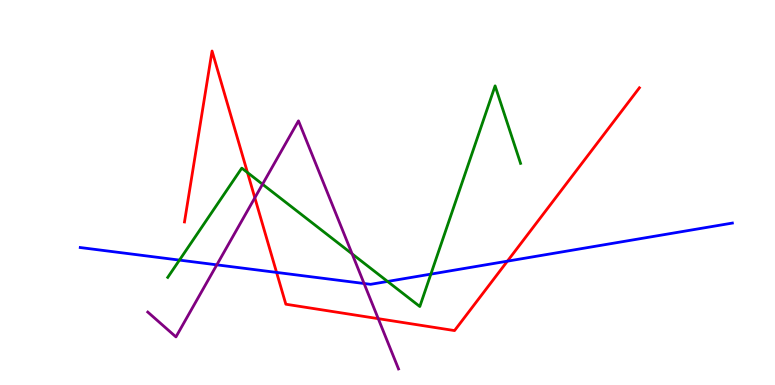[{'lines': ['blue', 'red'], 'intersections': [{'x': 3.57, 'y': 2.92}, {'x': 6.55, 'y': 3.22}]}, {'lines': ['green', 'red'], 'intersections': [{'x': 3.19, 'y': 5.52}]}, {'lines': ['purple', 'red'], 'intersections': [{'x': 3.29, 'y': 4.86}, {'x': 4.88, 'y': 1.72}]}, {'lines': ['blue', 'green'], 'intersections': [{'x': 2.32, 'y': 3.24}, {'x': 5.0, 'y': 2.69}, {'x': 5.56, 'y': 2.88}]}, {'lines': ['blue', 'purple'], 'intersections': [{'x': 2.8, 'y': 3.12}, {'x': 4.7, 'y': 2.64}]}, {'lines': ['green', 'purple'], 'intersections': [{'x': 3.39, 'y': 5.21}, {'x': 4.54, 'y': 3.41}]}]